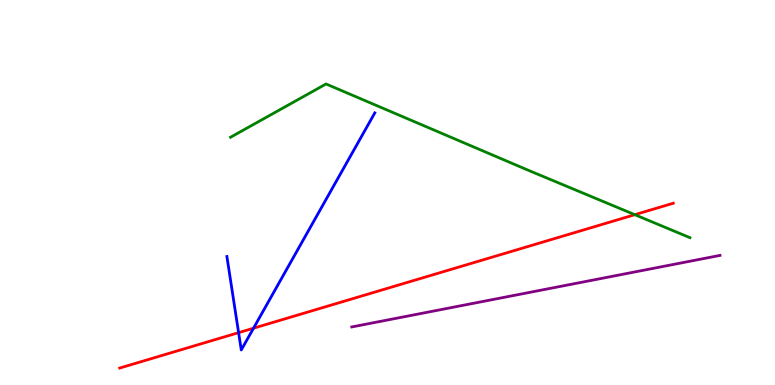[{'lines': ['blue', 'red'], 'intersections': [{'x': 3.08, 'y': 1.36}, {'x': 3.27, 'y': 1.48}]}, {'lines': ['green', 'red'], 'intersections': [{'x': 8.19, 'y': 4.42}]}, {'lines': ['purple', 'red'], 'intersections': []}, {'lines': ['blue', 'green'], 'intersections': []}, {'lines': ['blue', 'purple'], 'intersections': []}, {'lines': ['green', 'purple'], 'intersections': []}]